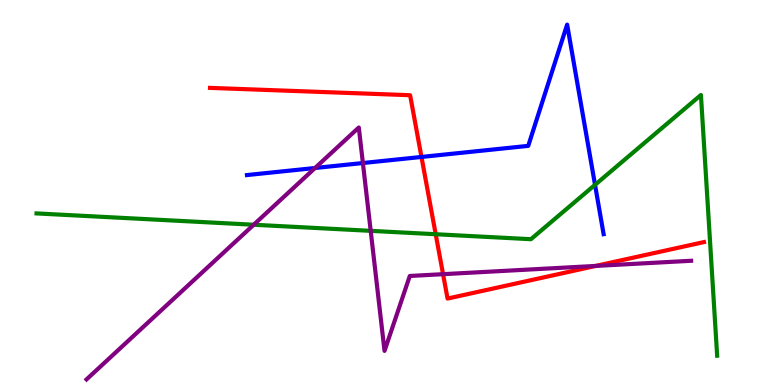[{'lines': ['blue', 'red'], 'intersections': [{'x': 5.44, 'y': 5.92}]}, {'lines': ['green', 'red'], 'intersections': [{'x': 5.62, 'y': 3.92}]}, {'lines': ['purple', 'red'], 'intersections': [{'x': 5.72, 'y': 2.88}, {'x': 7.69, 'y': 3.09}]}, {'lines': ['blue', 'green'], 'intersections': [{'x': 7.68, 'y': 5.2}]}, {'lines': ['blue', 'purple'], 'intersections': [{'x': 4.06, 'y': 5.64}, {'x': 4.68, 'y': 5.77}]}, {'lines': ['green', 'purple'], 'intersections': [{'x': 3.27, 'y': 4.16}, {'x': 4.78, 'y': 4.0}]}]